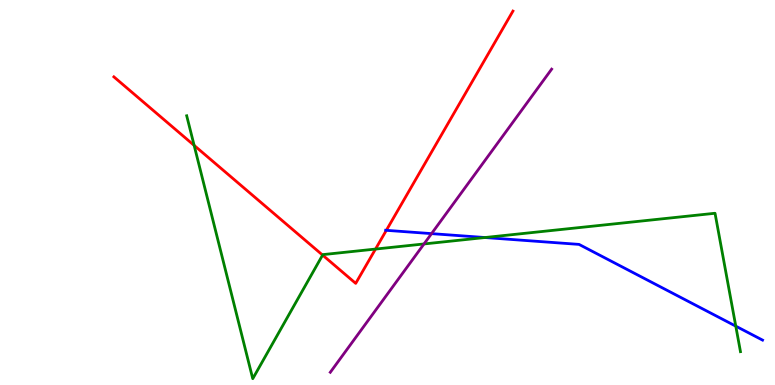[{'lines': ['blue', 'red'], 'intersections': [{'x': 4.98, 'y': 4.02}]}, {'lines': ['green', 'red'], 'intersections': [{'x': 2.51, 'y': 6.22}, {'x': 4.16, 'y': 3.37}, {'x': 4.85, 'y': 3.53}]}, {'lines': ['purple', 'red'], 'intersections': []}, {'lines': ['blue', 'green'], 'intersections': [{'x': 6.26, 'y': 3.83}, {'x': 9.49, 'y': 1.53}]}, {'lines': ['blue', 'purple'], 'intersections': [{'x': 5.57, 'y': 3.93}]}, {'lines': ['green', 'purple'], 'intersections': [{'x': 5.47, 'y': 3.66}]}]